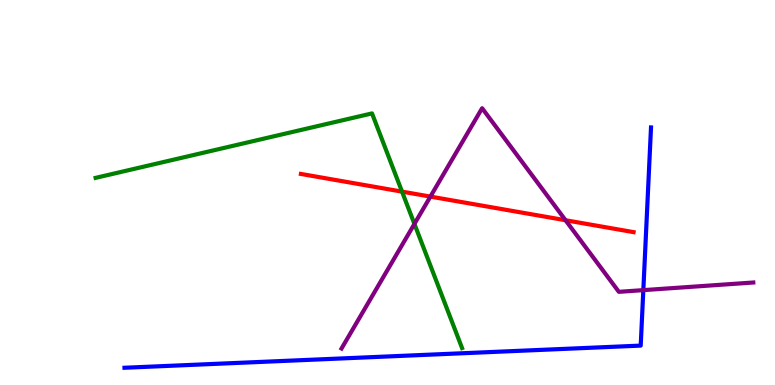[{'lines': ['blue', 'red'], 'intersections': []}, {'lines': ['green', 'red'], 'intersections': [{'x': 5.19, 'y': 5.02}]}, {'lines': ['purple', 'red'], 'intersections': [{'x': 5.55, 'y': 4.89}, {'x': 7.3, 'y': 4.28}]}, {'lines': ['blue', 'green'], 'intersections': []}, {'lines': ['blue', 'purple'], 'intersections': [{'x': 8.3, 'y': 2.46}]}, {'lines': ['green', 'purple'], 'intersections': [{'x': 5.35, 'y': 4.18}]}]